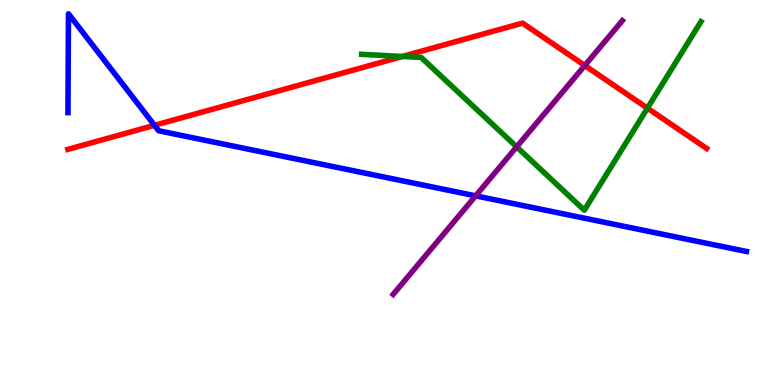[{'lines': ['blue', 'red'], 'intersections': [{'x': 1.99, 'y': 6.74}]}, {'lines': ['green', 'red'], 'intersections': [{'x': 5.19, 'y': 8.53}, {'x': 8.35, 'y': 7.19}]}, {'lines': ['purple', 'red'], 'intersections': [{'x': 7.55, 'y': 8.3}]}, {'lines': ['blue', 'green'], 'intersections': []}, {'lines': ['blue', 'purple'], 'intersections': [{'x': 6.14, 'y': 4.91}]}, {'lines': ['green', 'purple'], 'intersections': [{'x': 6.67, 'y': 6.19}]}]